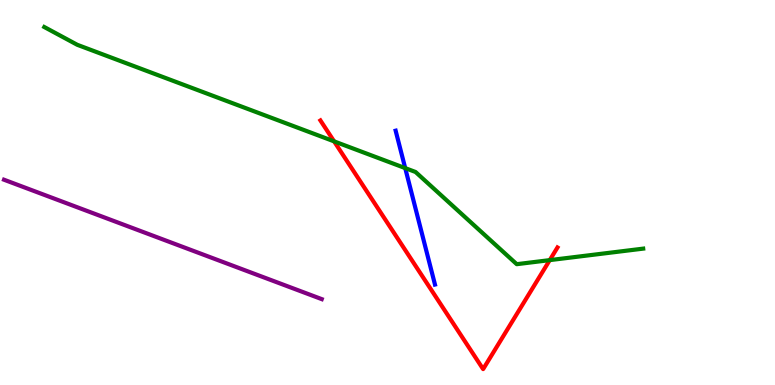[{'lines': ['blue', 'red'], 'intersections': []}, {'lines': ['green', 'red'], 'intersections': [{'x': 4.31, 'y': 6.33}, {'x': 7.09, 'y': 3.24}]}, {'lines': ['purple', 'red'], 'intersections': []}, {'lines': ['blue', 'green'], 'intersections': [{'x': 5.23, 'y': 5.63}]}, {'lines': ['blue', 'purple'], 'intersections': []}, {'lines': ['green', 'purple'], 'intersections': []}]